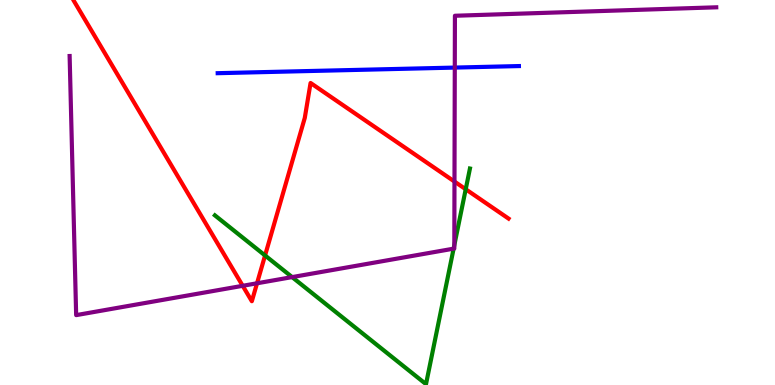[{'lines': ['blue', 'red'], 'intersections': []}, {'lines': ['green', 'red'], 'intersections': [{'x': 3.42, 'y': 3.36}, {'x': 6.01, 'y': 5.08}]}, {'lines': ['purple', 'red'], 'intersections': [{'x': 3.13, 'y': 2.58}, {'x': 3.32, 'y': 2.64}, {'x': 5.86, 'y': 5.28}]}, {'lines': ['blue', 'green'], 'intersections': []}, {'lines': ['blue', 'purple'], 'intersections': [{'x': 5.87, 'y': 8.24}]}, {'lines': ['green', 'purple'], 'intersections': [{'x': 3.77, 'y': 2.8}, {'x': 5.85, 'y': 3.54}, {'x': 5.86, 'y': 3.63}]}]